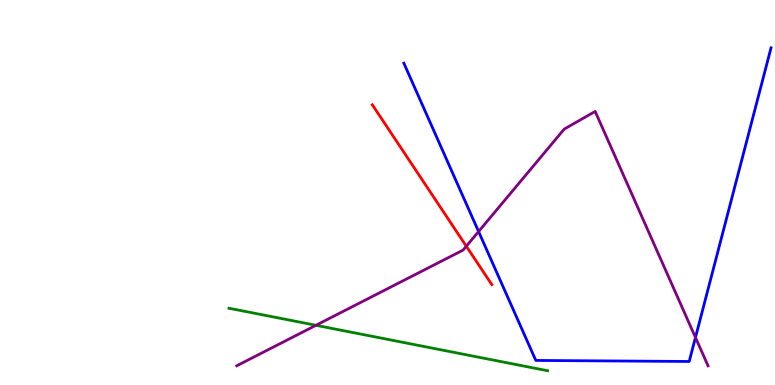[{'lines': ['blue', 'red'], 'intersections': []}, {'lines': ['green', 'red'], 'intersections': []}, {'lines': ['purple', 'red'], 'intersections': [{'x': 6.02, 'y': 3.6}]}, {'lines': ['blue', 'green'], 'intersections': []}, {'lines': ['blue', 'purple'], 'intersections': [{'x': 6.18, 'y': 3.99}, {'x': 8.97, 'y': 1.23}]}, {'lines': ['green', 'purple'], 'intersections': [{'x': 4.08, 'y': 1.55}]}]